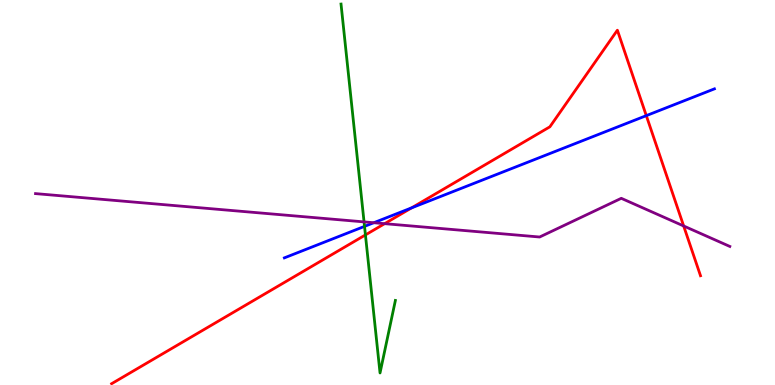[{'lines': ['blue', 'red'], 'intersections': [{'x': 5.31, 'y': 4.6}, {'x': 8.34, 'y': 7.0}]}, {'lines': ['green', 'red'], 'intersections': [{'x': 4.72, 'y': 3.9}]}, {'lines': ['purple', 'red'], 'intersections': [{'x': 4.96, 'y': 4.19}, {'x': 8.82, 'y': 4.13}]}, {'lines': ['blue', 'green'], 'intersections': [{'x': 4.7, 'y': 4.12}]}, {'lines': ['blue', 'purple'], 'intersections': [{'x': 4.82, 'y': 4.21}]}, {'lines': ['green', 'purple'], 'intersections': [{'x': 4.7, 'y': 4.24}]}]